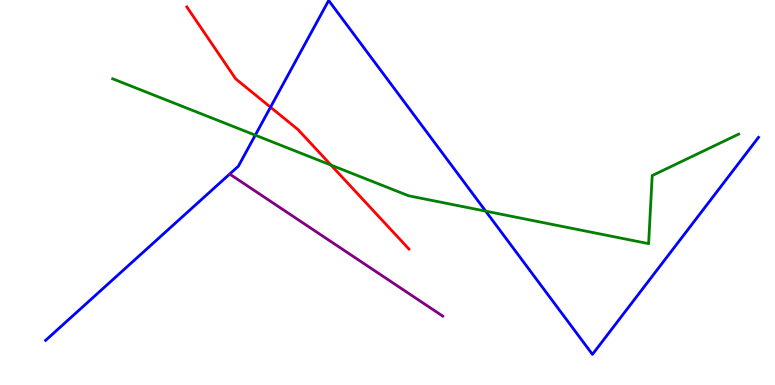[{'lines': ['blue', 'red'], 'intersections': [{'x': 3.49, 'y': 7.22}]}, {'lines': ['green', 'red'], 'intersections': [{'x': 4.27, 'y': 5.71}]}, {'lines': ['purple', 'red'], 'intersections': []}, {'lines': ['blue', 'green'], 'intersections': [{'x': 3.29, 'y': 6.49}, {'x': 6.27, 'y': 4.52}]}, {'lines': ['blue', 'purple'], 'intersections': []}, {'lines': ['green', 'purple'], 'intersections': []}]